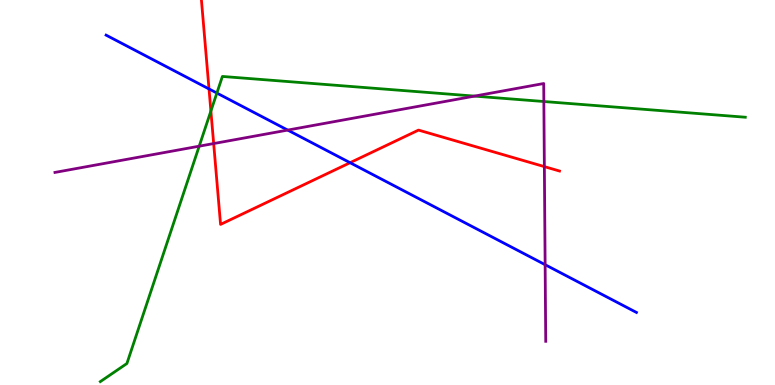[{'lines': ['blue', 'red'], 'intersections': [{'x': 2.7, 'y': 7.69}, {'x': 4.52, 'y': 5.77}]}, {'lines': ['green', 'red'], 'intersections': [{'x': 2.72, 'y': 7.12}]}, {'lines': ['purple', 'red'], 'intersections': [{'x': 2.76, 'y': 6.27}, {'x': 7.02, 'y': 5.67}]}, {'lines': ['blue', 'green'], 'intersections': [{'x': 2.8, 'y': 7.58}]}, {'lines': ['blue', 'purple'], 'intersections': [{'x': 3.71, 'y': 6.62}, {'x': 7.03, 'y': 3.12}]}, {'lines': ['green', 'purple'], 'intersections': [{'x': 2.57, 'y': 6.2}, {'x': 6.12, 'y': 7.5}, {'x': 7.02, 'y': 7.36}]}]